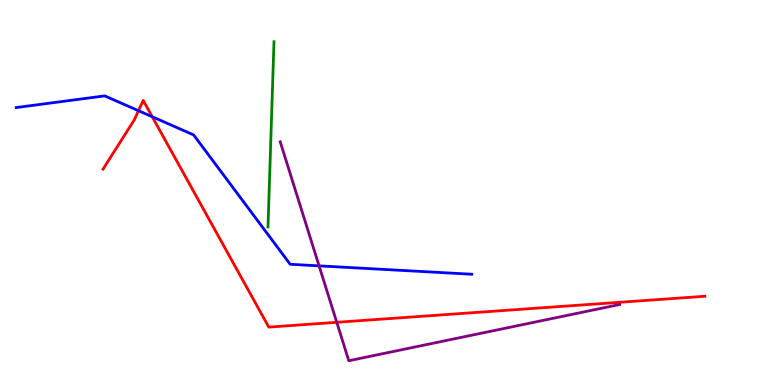[{'lines': ['blue', 'red'], 'intersections': [{'x': 1.79, 'y': 7.12}, {'x': 1.96, 'y': 6.97}]}, {'lines': ['green', 'red'], 'intersections': []}, {'lines': ['purple', 'red'], 'intersections': [{'x': 4.35, 'y': 1.63}]}, {'lines': ['blue', 'green'], 'intersections': []}, {'lines': ['blue', 'purple'], 'intersections': [{'x': 4.12, 'y': 3.09}]}, {'lines': ['green', 'purple'], 'intersections': []}]